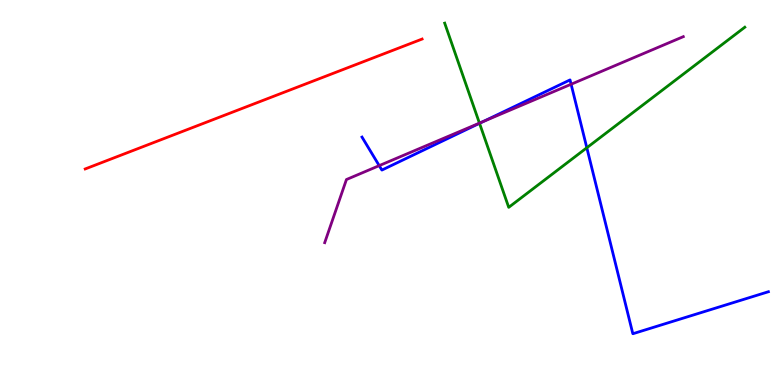[{'lines': ['blue', 'red'], 'intersections': []}, {'lines': ['green', 'red'], 'intersections': []}, {'lines': ['purple', 'red'], 'intersections': []}, {'lines': ['blue', 'green'], 'intersections': [{'x': 6.19, 'y': 6.8}, {'x': 7.57, 'y': 6.16}]}, {'lines': ['blue', 'purple'], 'intersections': [{'x': 4.89, 'y': 5.7}, {'x': 6.23, 'y': 6.84}, {'x': 7.37, 'y': 7.81}]}, {'lines': ['green', 'purple'], 'intersections': [{'x': 6.19, 'y': 6.8}]}]